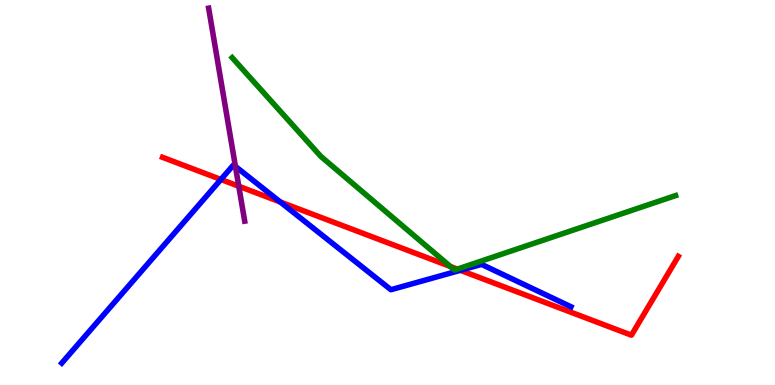[{'lines': ['blue', 'red'], 'intersections': [{'x': 2.85, 'y': 5.34}, {'x': 3.62, 'y': 4.75}, {'x': 5.94, 'y': 2.98}]}, {'lines': ['green', 'red'], 'intersections': [{'x': 5.81, 'y': 3.08}, {'x': 5.9, 'y': 3.01}]}, {'lines': ['purple', 'red'], 'intersections': [{'x': 3.08, 'y': 5.16}]}, {'lines': ['blue', 'green'], 'intersections': []}, {'lines': ['blue', 'purple'], 'intersections': [{'x': 3.04, 'y': 5.68}]}, {'lines': ['green', 'purple'], 'intersections': []}]